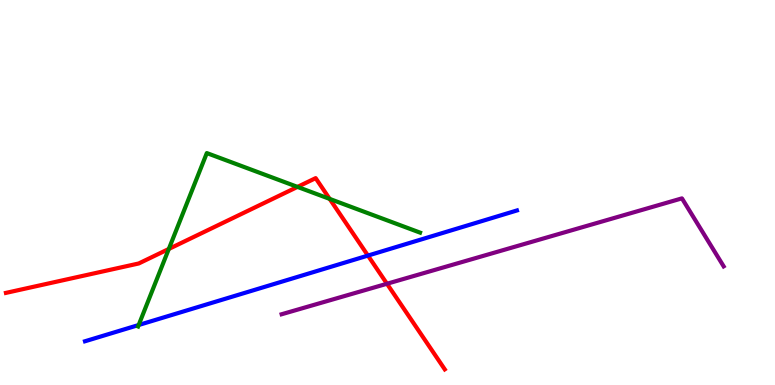[{'lines': ['blue', 'red'], 'intersections': [{'x': 4.75, 'y': 3.36}]}, {'lines': ['green', 'red'], 'intersections': [{'x': 2.18, 'y': 3.53}, {'x': 3.84, 'y': 5.15}, {'x': 4.25, 'y': 4.83}]}, {'lines': ['purple', 'red'], 'intersections': [{'x': 4.99, 'y': 2.63}]}, {'lines': ['blue', 'green'], 'intersections': [{'x': 1.79, 'y': 1.56}]}, {'lines': ['blue', 'purple'], 'intersections': []}, {'lines': ['green', 'purple'], 'intersections': []}]